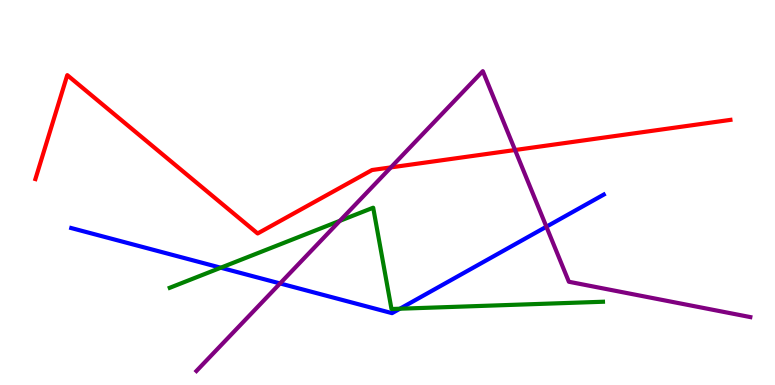[{'lines': ['blue', 'red'], 'intersections': []}, {'lines': ['green', 'red'], 'intersections': []}, {'lines': ['purple', 'red'], 'intersections': [{'x': 5.04, 'y': 5.65}, {'x': 6.65, 'y': 6.1}]}, {'lines': ['blue', 'green'], 'intersections': [{'x': 2.85, 'y': 3.05}, {'x': 5.16, 'y': 1.98}]}, {'lines': ['blue', 'purple'], 'intersections': [{'x': 3.61, 'y': 2.64}, {'x': 7.05, 'y': 4.11}]}, {'lines': ['green', 'purple'], 'intersections': [{'x': 4.39, 'y': 4.26}]}]